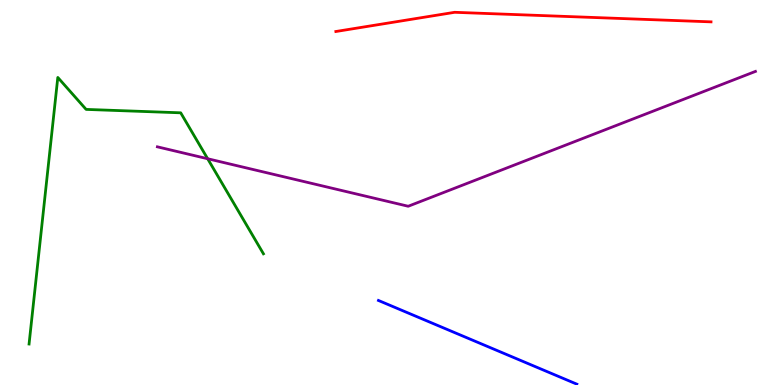[{'lines': ['blue', 'red'], 'intersections': []}, {'lines': ['green', 'red'], 'intersections': []}, {'lines': ['purple', 'red'], 'intersections': []}, {'lines': ['blue', 'green'], 'intersections': []}, {'lines': ['blue', 'purple'], 'intersections': []}, {'lines': ['green', 'purple'], 'intersections': [{'x': 2.68, 'y': 5.88}]}]